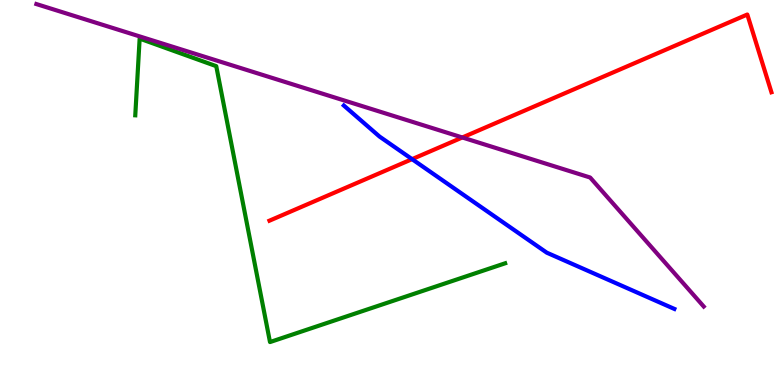[{'lines': ['blue', 'red'], 'intersections': [{'x': 5.32, 'y': 5.87}]}, {'lines': ['green', 'red'], 'intersections': []}, {'lines': ['purple', 'red'], 'intersections': [{'x': 5.97, 'y': 6.43}]}, {'lines': ['blue', 'green'], 'intersections': []}, {'lines': ['blue', 'purple'], 'intersections': []}, {'lines': ['green', 'purple'], 'intersections': []}]